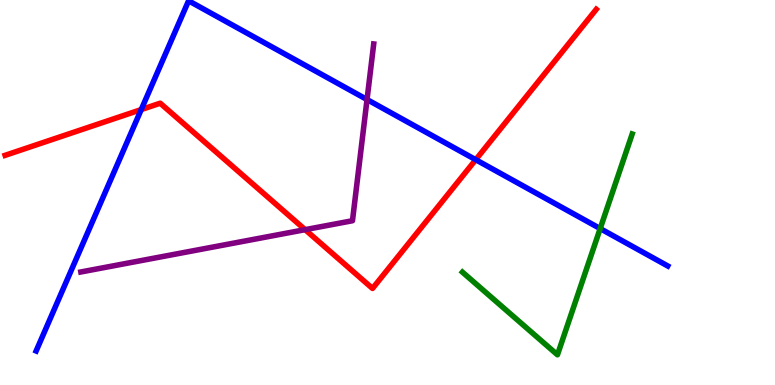[{'lines': ['blue', 'red'], 'intersections': [{'x': 1.82, 'y': 7.15}, {'x': 6.14, 'y': 5.85}]}, {'lines': ['green', 'red'], 'intersections': []}, {'lines': ['purple', 'red'], 'intersections': [{'x': 3.94, 'y': 4.03}]}, {'lines': ['blue', 'green'], 'intersections': [{'x': 7.74, 'y': 4.06}]}, {'lines': ['blue', 'purple'], 'intersections': [{'x': 4.74, 'y': 7.41}]}, {'lines': ['green', 'purple'], 'intersections': []}]